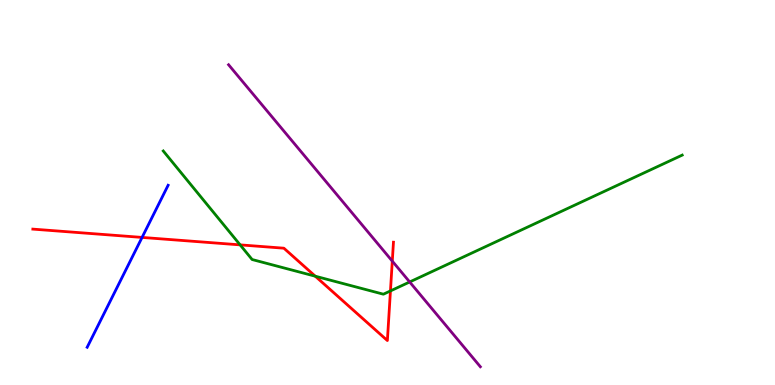[{'lines': ['blue', 'red'], 'intersections': [{'x': 1.83, 'y': 3.83}]}, {'lines': ['green', 'red'], 'intersections': [{'x': 3.1, 'y': 3.64}, {'x': 4.07, 'y': 2.83}, {'x': 5.04, 'y': 2.44}]}, {'lines': ['purple', 'red'], 'intersections': [{'x': 5.06, 'y': 3.22}]}, {'lines': ['blue', 'green'], 'intersections': []}, {'lines': ['blue', 'purple'], 'intersections': []}, {'lines': ['green', 'purple'], 'intersections': [{'x': 5.29, 'y': 2.68}]}]